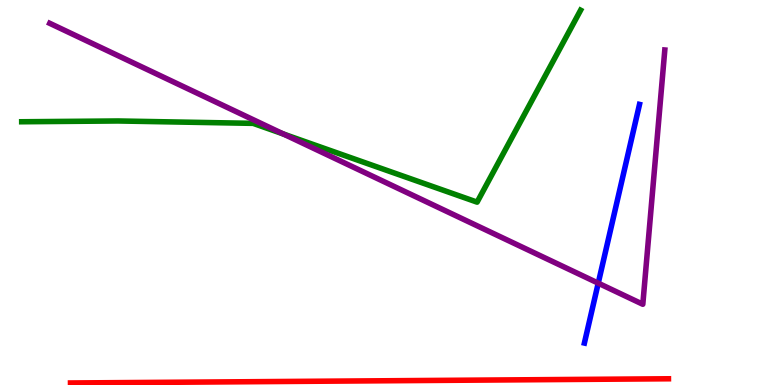[{'lines': ['blue', 'red'], 'intersections': []}, {'lines': ['green', 'red'], 'intersections': []}, {'lines': ['purple', 'red'], 'intersections': []}, {'lines': ['blue', 'green'], 'intersections': []}, {'lines': ['blue', 'purple'], 'intersections': [{'x': 7.72, 'y': 2.65}]}, {'lines': ['green', 'purple'], 'intersections': [{'x': 3.66, 'y': 6.52}]}]